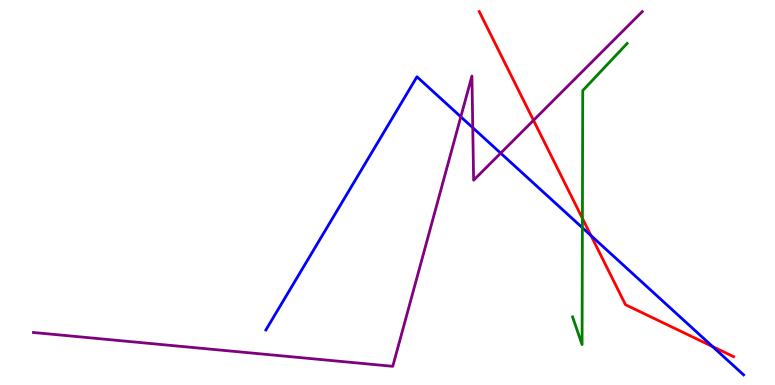[{'lines': ['blue', 'red'], 'intersections': [{'x': 7.63, 'y': 3.88}, {'x': 9.19, 'y': 0.999}]}, {'lines': ['green', 'red'], 'intersections': [{'x': 7.51, 'y': 4.33}]}, {'lines': ['purple', 'red'], 'intersections': [{'x': 6.88, 'y': 6.87}]}, {'lines': ['blue', 'green'], 'intersections': [{'x': 7.51, 'y': 4.08}]}, {'lines': ['blue', 'purple'], 'intersections': [{'x': 5.95, 'y': 6.97}, {'x': 6.1, 'y': 6.68}, {'x': 6.46, 'y': 6.02}]}, {'lines': ['green', 'purple'], 'intersections': []}]